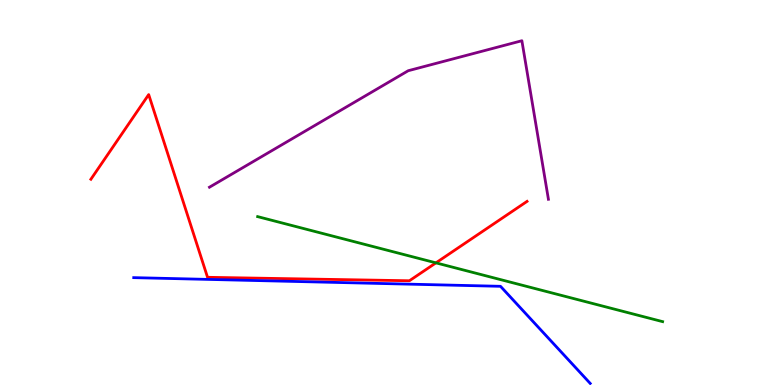[{'lines': ['blue', 'red'], 'intersections': []}, {'lines': ['green', 'red'], 'intersections': [{'x': 5.63, 'y': 3.17}]}, {'lines': ['purple', 'red'], 'intersections': []}, {'lines': ['blue', 'green'], 'intersections': []}, {'lines': ['blue', 'purple'], 'intersections': []}, {'lines': ['green', 'purple'], 'intersections': []}]